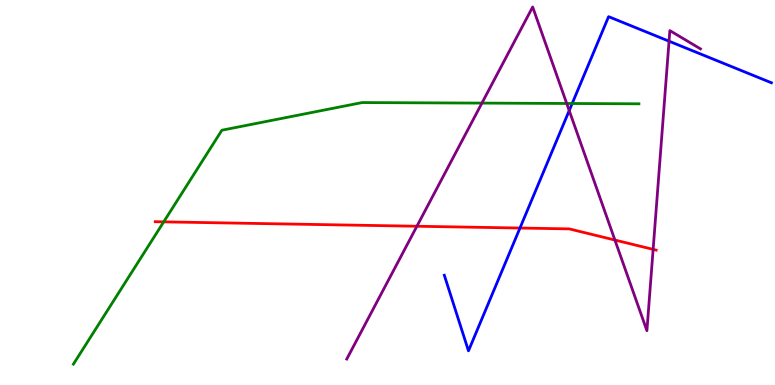[{'lines': ['blue', 'red'], 'intersections': [{'x': 6.71, 'y': 4.08}]}, {'lines': ['green', 'red'], 'intersections': [{'x': 2.11, 'y': 4.24}]}, {'lines': ['purple', 'red'], 'intersections': [{'x': 5.38, 'y': 4.12}, {'x': 7.93, 'y': 3.77}, {'x': 8.43, 'y': 3.52}]}, {'lines': ['blue', 'green'], 'intersections': [{'x': 7.38, 'y': 7.31}]}, {'lines': ['blue', 'purple'], 'intersections': [{'x': 7.34, 'y': 7.13}, {'x': 8.63, 'y': 8.93}]}, {'lines': ['green', 'purple'], 'intersections': [{'x': 6.22, 'y': 7.32}, {'x': 7.31, 'y': 7.31}]}]